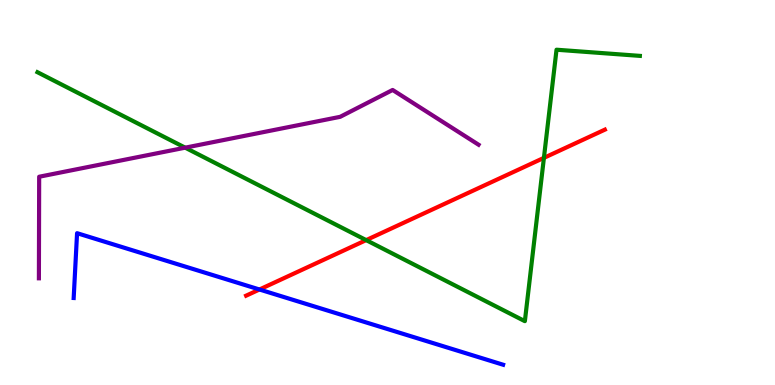[{'lines': ['blue', 'red'], 'intersections': [{'x': 3.35, 'y': 2.48}]}, {'lines': ['green', 'red'], 'intersections': [{'x': 4.72, 'y': 3.76}, {'x': 7.02, 'y': 5.9}]}, {'lines': ['purple', 'red'], 'intersections': []}, {'lines': ['blue', 'green'], 'intersections': []}, {'lines': ['blue', 'purple'], 'intersections': []}, {'lines': ['green', 'purple'], 'intersections': [{'x': 2.39, 'y': 6.16}]}]